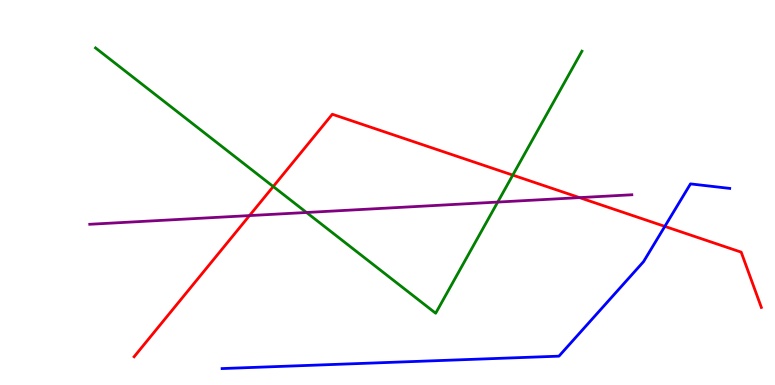[{'lines': ['blue', 'red'], 'intersections': [{'x': 8.58, 'y': 4.12}]}, {'lines': ['green', 'red'], 'intersections': [{'x': 3.53, 'y': 5.15}, {'x': 6.62, 'y': 5.45}]}, {'lines': ['purple', 'red'], 'intersections': [{'x': 3.22, 'y': 4.4}, {'x': 7.48, 'y': 4.87}]}, {'lines': ['blue', 'green'], 'intersections': []}, {'lines': ['blue', 'purple'], 'intersections': []}, {'lines': ['green', 'purple'], 'intersections': [{'x': 3.95, 'y': 4.48}, {'x': 6.42, 'y': 4.75}]}]